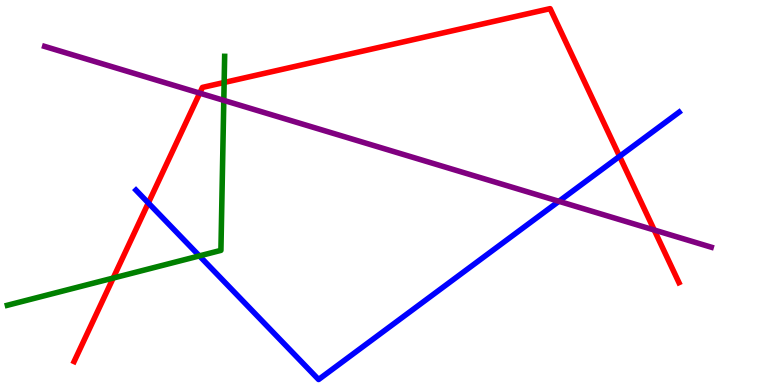[{'lines': ['blue', 'red'], 'intersections': [{'x': 1.91, 'y': 4.73}, {'x': 7.99, 'y': 5.94}]}, {'lines': ['green', 'red'], 'intersections': [{'x': 1.46, 'y': 2.78}, {'x': 2.89, 'y': 7.86}]}, {'lines': ['purple', 'red'], 'intersections': [{'x': 2.58, 'y': 7.58}, {'x': 8.44, 'y': 4.03}]}, {'lines': ['blue', 'green'], 'intersections': [{'x': 2.57, 'y': 3.35}]}, {'lines': ['blue', 'purple'], 'intersections': [{'x': 7.21, 'y': 4.77}]}, {'lines': ['green', 'purple'], 'intersections': [{'x': 2.89, 'y': 7.39}]}]